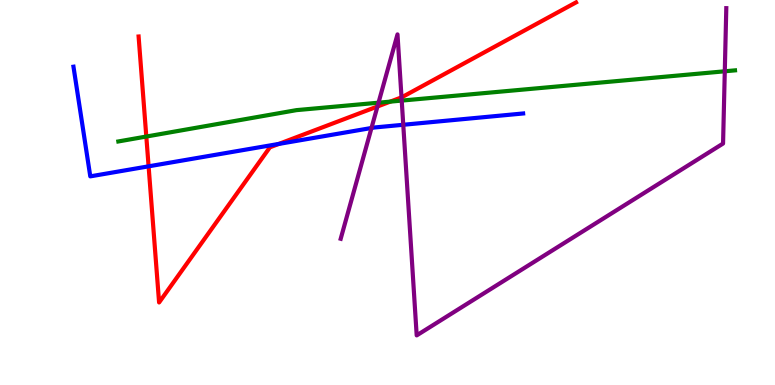[{'lines': ['blue', 'red'], 'intersections': [{'x': 1.92, 'y': 5.68}, {'x': 3.6, 'y': 6.26}]}, {'lines': ['green', 'red'], 'intersections': [{'x': 1.89, 'y': 6.45}, {'x': 5.04, 'y': 7.36}]}, {'lines': ['purple', 'red'], 'intersections': [{'x': 4.87, 'y': 7.23}, {'x': 5.18, 'y': 7.47}]}, {'lines': ['blue', 'green'], 'intersections': []}, {'lines': ['blue', 'purple'], 'intersections': [{'x': 4.79, 'y': 6.68}, {'x': 5.2, 'y': 6.76}]}, {'lines': ['green', 'purple'], 'intersections': [{'x': 4.88, 'y': 7.33}, {'x': 5.18, 'y': 7.39}, {'x': 9.35, 'y': 8.15}]}]